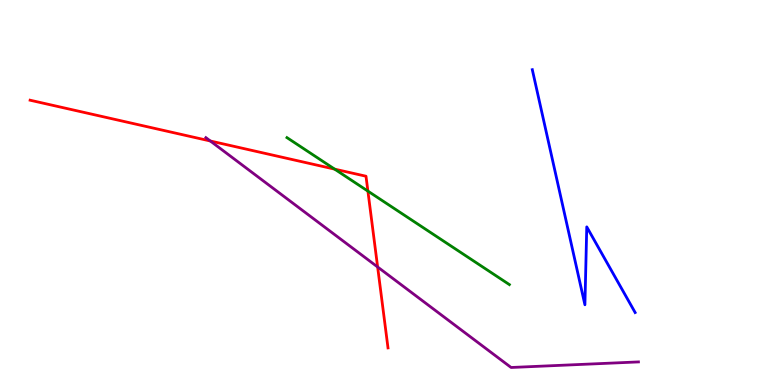[{'lines': ['blue', 'red'], 'intersections': []}, {'lines': ['green', 'red'], 'intersections': [{'x': 4.32, 'y': 5.61}, {'x': 4.75, 'y': 5.04}]}, {'lines': ['purple', 'red'], 'intersections': [{'x': 2.71, 'y': 6.34}, {'x': 4.87, 'y': 3.07}]}, {'lines': ['blue', 'green'], 'intersections': []}, {'lines': ['blue', 'purple'], 'intersections': []}, {'lines': ['green', 'purple'], 'intersections': []}]